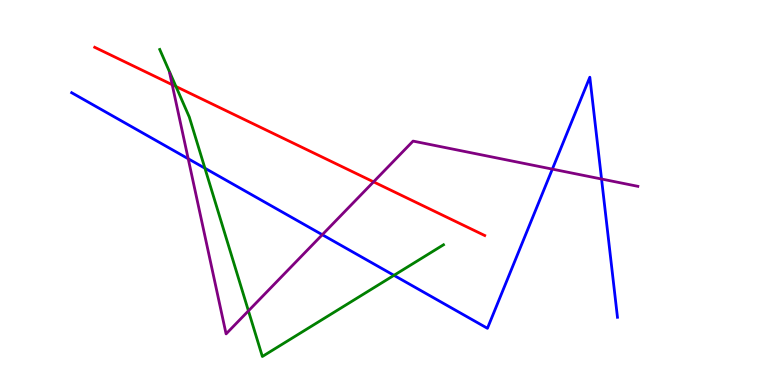[{'lines': ['blue', 'red'], 'intersections': []}, {'lines': ['green', 'red'], 'intersections': [{'x': 2.27, 'y': 7.75}]}, {'lines': ['purple', 'red'], 'intersections': [{'x': 2.22, 'y': 7.8}, {'x': 4.82, 'y': 5.28}]}, {'lines': ['blue', 'green'], 'intersections': [{'x': 2.64, 'y': 5.63}, {'x': 5.08, 'y': 2.85}]}, {'lines': ['blue', 'purple'], 'intersections': [{'x': 2.43, 'y': 5.88}, {'x': 4.16, 'y': 3.9}, {'x': 7.13, 'y': 5.61}, {'x': 7.76, 'y': 5.35}]}, {'lines': ['green', 'purple'], 'intersections': [{'x': 3.21, 'y': 1.93}]}]